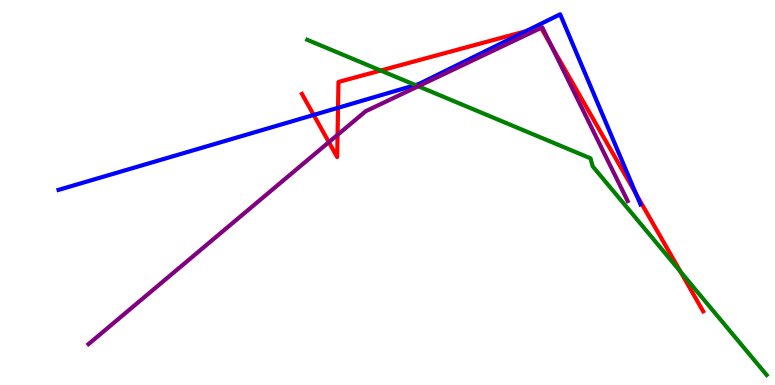[{'lines': ['blue', 'red'], 'intersections': [{'x': 4.05, 'y': 7.01}, {'x': 4.36, 'y': 7.2}, {'x': 6.79, 'y': 9.19}, {'x': 8.21, 'y': 4.96}]}, {'lines': ['green', 'red'], 'intersections': [{'x': 4.91, 'y': 8.17}, {'x': 8.78, 'y': 2.95}]}, {'lines': ['purple', 'red'], 'intersections': [{'x': 4.24, 'y': 6.31}, {'x': 4.36, 'y': 6.5}, {'x': 6.98, 'y': 9.28}, {'x': 7.11, 'y': 8.82}]}, {'lines': ['blue', 'green'], 'intersections': [{'x': 5.36, 'y': 7.79}]}, {'lines': ['blue', 'purple'], 'intersections': []}, {'lines': ['green', 'purple'], 'intersections': [{'x': 5.4, 'y': 7.76}]}]